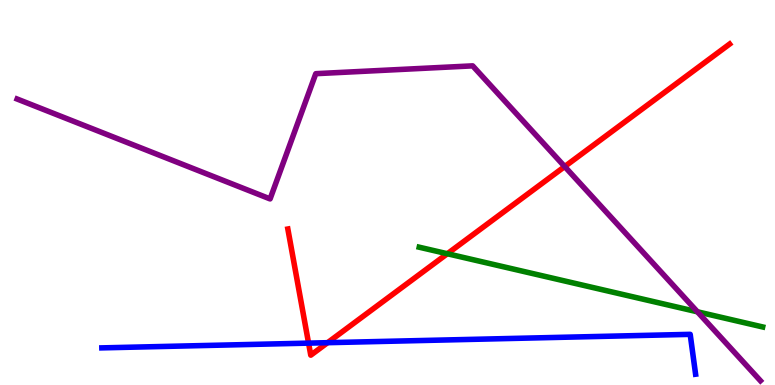[{'lines': ['blue', 'red'], 'intersections': [{'x': 3.98, 'y': 1.09}, {'x': 4.23, 'y': 1.1}]}, {'lines': ['green', 'red'], 'intersections': [{'x': 5.77, 'y': 3.41}]}, {'lines': ['purple', 'red'], 'intersections': [{'x': 7.29, 'y': 5.67}]}, {'lines': ['blue', 'green'], 'intersections': []}, {'lines': ['blue', 'purple'], 'intersections': []}, {'lines': ['green', 'purple'], 'intersections': [{'x': 9.0, 'y': 1.9}]}]